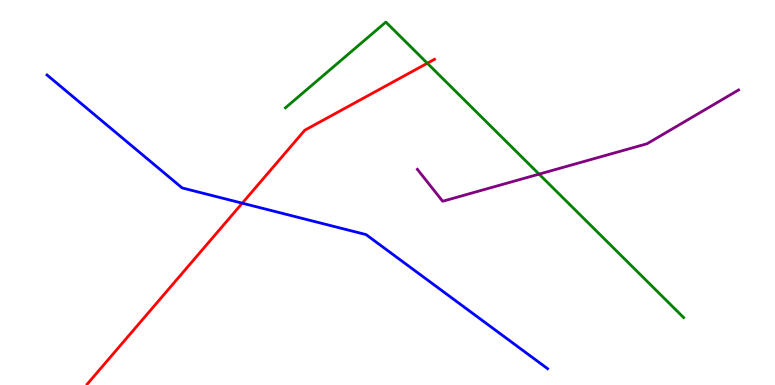[{'lines': ['blue', 'red'], 'intersections': [{'x': 3.13, 'y': 4.72}]}, {'lines': ['green', 'red'], 'intersections': [{'x': 5.51, 'y': 8.36}]}, {'lines': ['purple', 'red'], 'intersections': []}, {'lines': ['blue', 'green'], 'intersections': []}, {'lines': ['blue', 'purple'], 'intersections': []}, {'lines': ['green', 'purple'], 'intersections': [{'x': 6.96, 'y': 5.48}]}]